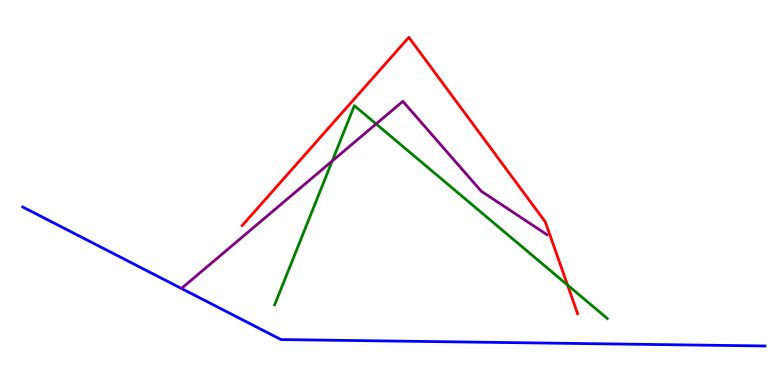[{'lines': ['blue', 'red'], 'intersections': []}, {'lines': ['green', 'red'], 'intersections': [{'x': 7.32, 'y': 2.6}]}, {'lines': ['purple', 'red'], 'intersections': []}, {'lines': ['blue', 'green'], 'intersections': []}, {'lines': ['blue', 'purple'], 'intersections': []}, {'lines': ['green', 'purple'], 'intersections': [{'x': 4.29, 'y': 5.82}, {'x': 4.85, 'y': 6.78}]}]